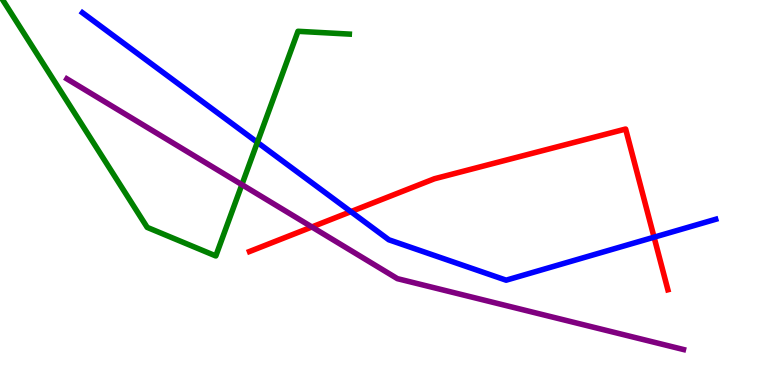[{'lines': ['blue', 'red'], 'intersections': [{'x': 4.53, 'y': 4.5}, {'x': 8.44, 'y': 3.84}]}, {'lines': ['green', 'red'], 'intersections': []}, {'lines': ['purple', 'red'], 'intersections': [{'x': 4.02, 'y': 4.1}]}, {'lines': ['blue', 'green'], 'intersections': [{'x': 3.32, 'y': 6.3}]}, {'lines': ['blue', 'purple'], 'intersections': []}, {'lines': ['green', 'purple'], 'intersections': [{'x': 3.12, 'y': 5.2}]}]